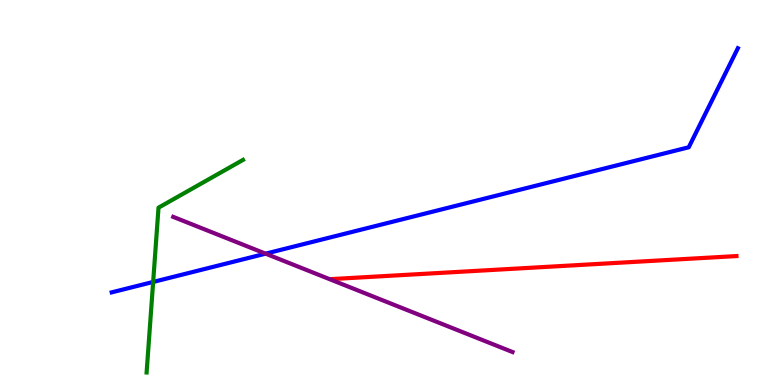[{'lines': ['blue', 'red'], 'intersections': []}, {'lines': ['green', 'red'], 'intersections': []}, {'lines': ['purple', 'red'], 'intersections': []}, {'lines': ['blue', 'green'], 'intersections': [{'x': 1.98, 'y': 2.68}]}, {'lines': ['blue', 'purple'], 'intersections': [{'x': 3.43, 'y': 3.41}]}, {'lines': ['green', 'purple'], 'intersections': []}]